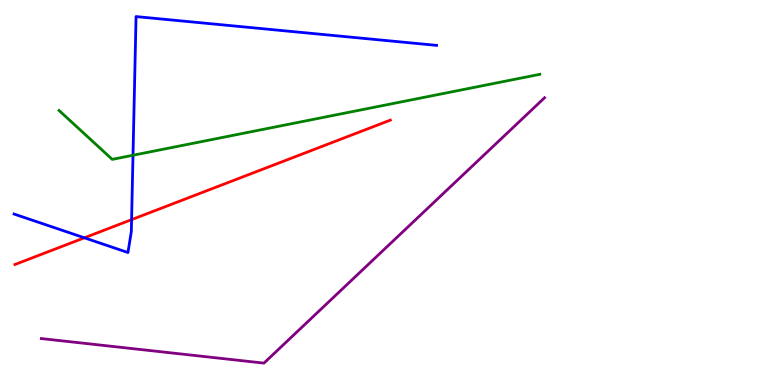[{'lines': ['blue', 'red'], 'intersections': [{'x': 1.09, 'y': 3.82}, {'x': 1.7, 'y': 4.29}]}, {'lines': ['green', 'red'], 'intersections': []}, {'lines': ['purple', 'red'], 'intersections': []}, {'lines': ['blue', 'green'], 'intersections': [{'x': 1.72, 'y': 5.97}]}, {'lines': ['blue', 'purple'], 'intersections': []}, {'lines': ['green', 'purple'], 'intersections': []}]